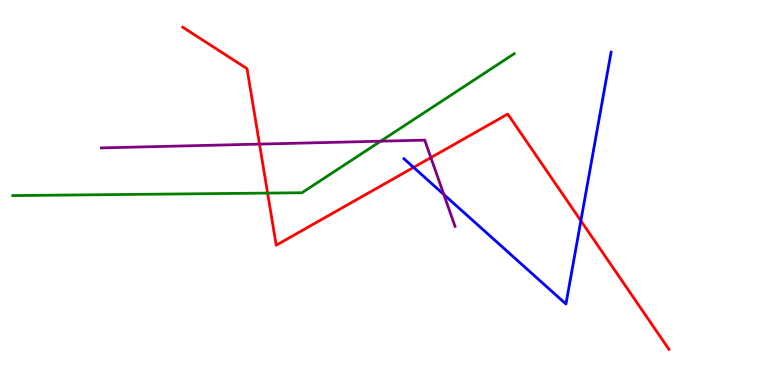[{'lines': ['blue', 'red'], 'intersections': [{'x': 5.34, 'y': 5.65}, {'x': 7.5, 'y': 4.27}]}, {'lines': ['green', 'red'], 'intersections': [{'x': 3.45, 'y': 4.98}]}, {'lines': ['purple', 'red'], 'intersections': [{'x': 3.35, 'y': 6.26}, {'x': 5.56, 'y': 5.91}]}, {'lines': ['blue', 'green'], 'intersections': []}, {'lines': ['blue', 'purple'], 'intersections': [{'x': 5.73, 'y': 4.95}]}, {'lines': ['green', 'purple'], 'intersections': [{'x': 4.91, 'y': 6.33}]}]